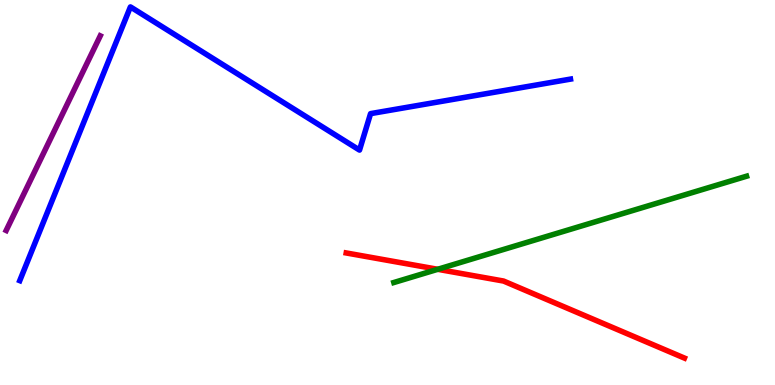[{'lines': ['blue', 'red'], 'intersections': []}, {'lines': ['green', 'red'], 'intersections': [{'x': 5.65, 'y': 3.01}]}, {'lines': ['purple', 'red'], 'intersections': []}, {'lines': ['blue', 'green'], 'intersections': []}, {'lines': ['blue', 'purple'], 'intersections': []}, {'lines': ['green', 'purple'], 'intersections': []}]